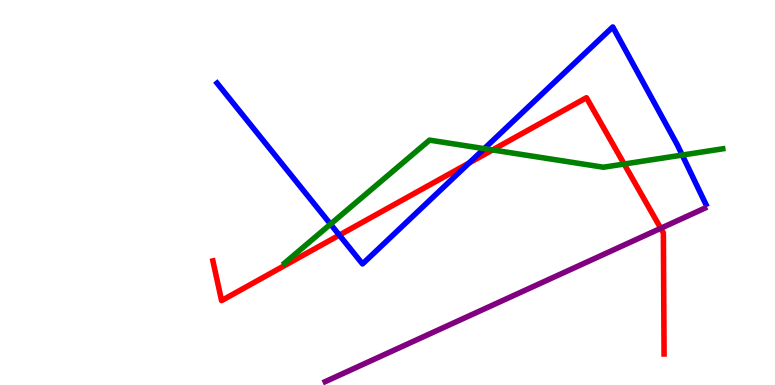[{'lines': ['blue', 'red'], 'intersections': [{'x': 4.38, 'y': 3.89}, {'x': 6.05, 'y': 5.77}]}, {'lines': ['green', 'red'], 'intersections': [{'x': 6.36, 'y': 6.11}, {'x': 8.05, 'y': 5.74}]}, {'lines': ['purple', 'red'], 'intersections': [{'x': 8.53, 'y': 4.07}]}, {'lines': ['blue', 'green'], 'intersections': [{'x': 4.26, 'y': 4.18}, {'x': 6.25, 'y': 6.14}, {'x': 8.8, 'y': 5.97}]}, {'lines': ['blue', 'purple'], 'intersections': []}, {'lines': ['green', 'purple'], 'intersections': []}]